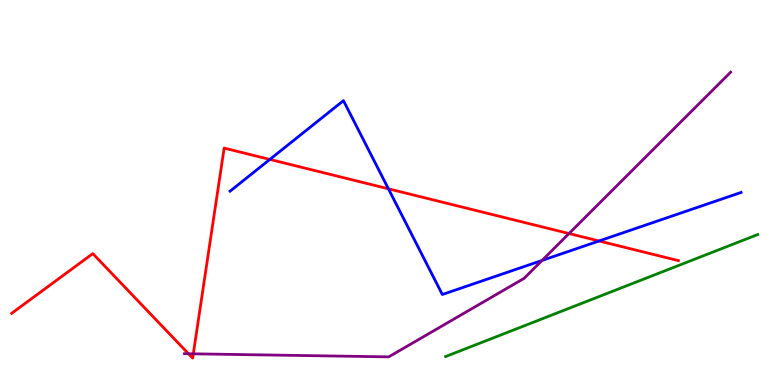[{'lines': ['blue', 'red'], 'intersections': [{'x': 3.48, 'y': 5.86}, {'x': 5.01, 'y': 5.1}, {'x': 7.73, 'y': 3.74}]}, {'lines': ['green', 'red'], 'intersections': []}, {'lines': ['purple', 'red'], 'intersections': [{'x': 2.43, 'y': 0.812}, {'x': 2.49, 'y': 0.81}, {'x': 7.34, 'y': 3.93}]}, {'lines': ['blue', 'green'], 'intersections': []}, {'lines': ['blue', 'purple'], 'intersections': [{'x': 6.99, 'y': 3.24}]}, {'lines': ['green', 'purple'], 'intersections': []}]